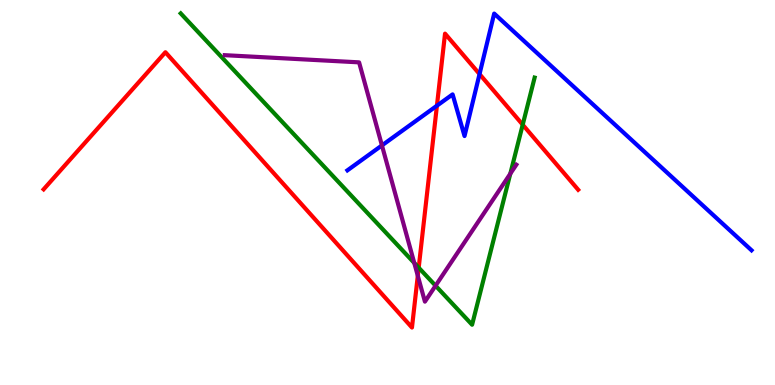[{'lines': ['blue', 'red'], 'intersections': [{'x': 5.64, 'y': 7.25}, {'x': 6.19, 'y': 8.08}]}, {'lines': ['green', 'red'], 'intersections': [{'x': 5.4, 'y': 3.05}, {'x': 6.74, 'y': 6.76}]}, {'lines': ['purple', 'red'], 'intersections': [{'x': 5.39, 'y': 2.84}]}, {'lines': ['blue', 'green'], 'intersections': []}, {'lines': ['blue', 'purple'], 'intersections': [{'x': 4.93, 'y': 6.22}]}, {'lines': ['green', 'purple'], 'intersections': [{'x': 5.35, 'y': 3.17}, {'x': 5.62, 'y': 2.58}, {'x': 6.58, 'y': 5.49}]}]